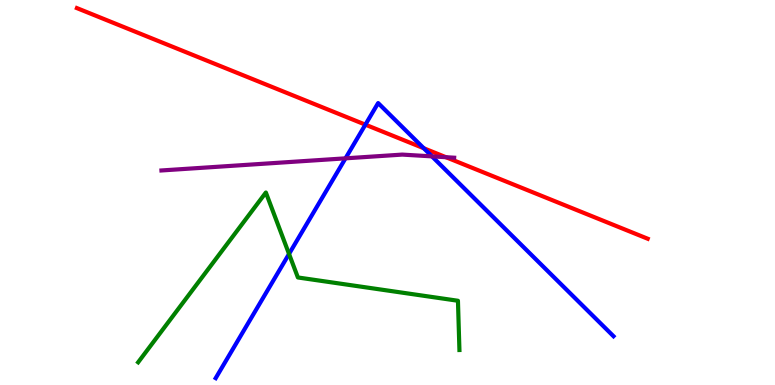[{'lines': ['blue', 'red'], 'intersections': [{'x': 4.71, 'y': 6.76}, {'x': 5.47, 'y': 6.15}]}, {'lines': ['green', 'red'], 'intersections': []}, {'lines': ['purple', 'red'], 'intersections': [{'x': 5.75, 'y': 5.92}]}, {'lines': ['blue', 'green'], 'intersections': [{'x': 3.73, 'y': 3.4}]}, {'lines': ['blue', 'purple'], 'intersections': [{'x': 4.46, 'y': 5.89}, {'x': 5.57, 'y': 5.94}]}, {'lines': ['green', 'purple'], 'intersections': []}]